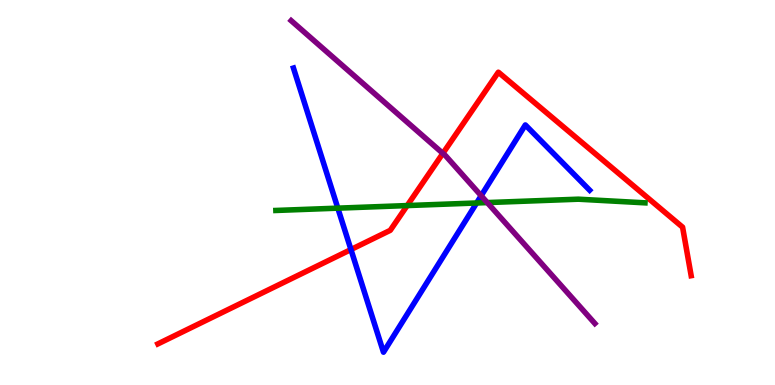[{'lines': ['blue', 'red'], 'intersections': [{'x': 4.53, 'y': 3.52}]}, {'lines': ['green', 'red'], 'intersections': [{'x': 5.25, 'y': 4.66}]}, {'lines': ['purple', 'red'], 'intersections': [{'x': 5.71, 'y': 6.02}]}, {'lines': ['blue', 'green'], 'intersections': [{'x': 4.36, 'y': 4.59}, {'x': 6.15, 'y': 4.73}]}, {'lines': ['blue', 'purple'], 'intersections': [{'x': 6.21, 'y': 4.92}]}, {'lines': ['green', 'purple'], 'intersections': [{'x': 6.29, 'y': 4.74}]}]